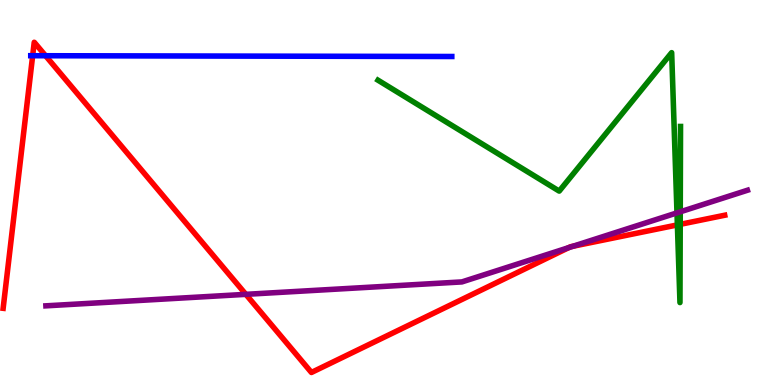[{'lines': ['blue', 'red'], 'intersections': [{'x': 0.421, 'y': 8.55}, {'x': 0.588, 'y': 8.55}]}, {'lines': ['green', 'red'], 'intersections': [{'x': 8.74, 'y': 4.16}, {'x': 8.78, 'y': 4.17}]}, {'lines': ['purple', 'red'], 'intersections': [{'x': 3.17, 'y': 2.35}, {'x': 7.34, 'y': 3.57}, {'x': 7.39, 'y': 3.6}]}, {'lines': ['blue', 'green'], 'intersections': []}, {'lines': ['blue', 'purple'], 'intersections': []}, {'lines': ['green', 'purple'], 'intersections': [{'x': 8.74, 'y': 4.47}, {'x': 8.78, 'y': 4.5}]}]